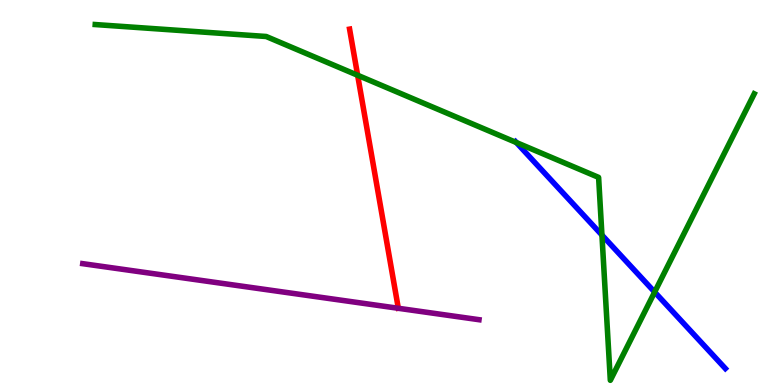[{'lines': ['blue', 'red'], 'intersections': []}, {'lines': ['green', 'red'], 'intersections': [{'x': 4.61, 'y': 8.05}]}, {'lines': ['purple', 'red'], 'intersections': []}, {'lines': ['blue', 'green'], 'intersections': [{'x': 6.66, 'y': 6.3}, {'x': 7.77, 'y': 3.89}, {'x': 8.45, 'y': 2.41}]}, {'lines': ['blue', 'purple'], 'intersections': []}, {'lines': ['green', 'purple'], 'intersections': []}]